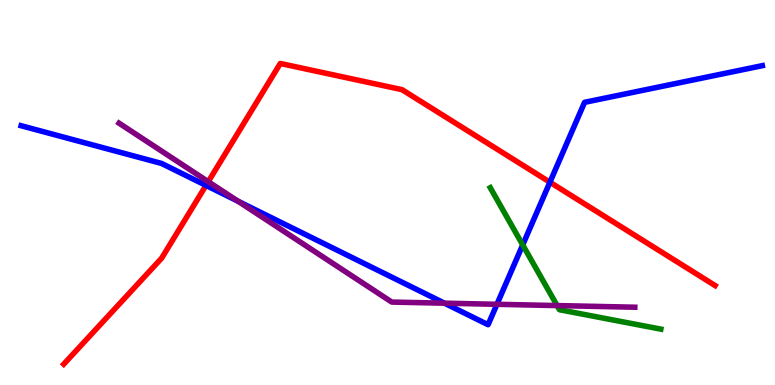[{'lines': ['blue', 'red'], 'intersections': [{'x': 2.66, 'y': 5.18}, {'x': 7.1, 'y': 5.27}]}, {'lines': ['green', 'red'], 'intersections': []}, {'lines': ['purple', 'red'], 'intersections': [{'x': 2.69, 'y': 5.28}]}, {'lines': ['blue', 'green'], 'intersections': [{'x': 6.74, 'y': 3.64}]}, {'lines': ['blue', 'purple'], 'intersections': [{'x': 3.07, 'y': 4.77}, {'x': 5.74, 'y': 2.12}, {'x': 6.41, 'y': 2.1}]}, {'lines': ['green', 'purple'], 'intersections': [{'x': 7.19, 'y': 2.06}]}]